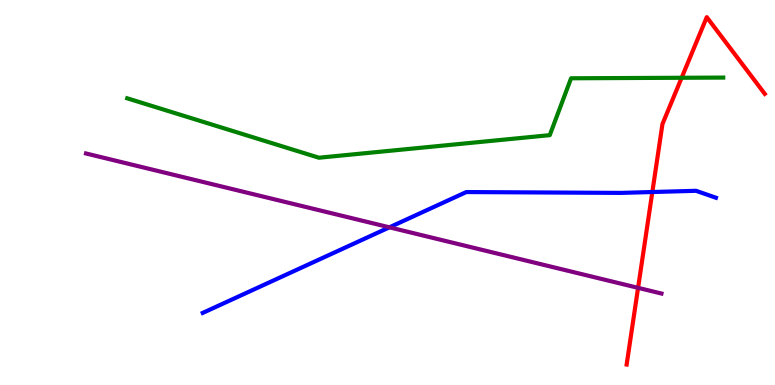[{'lines': ['blue', 'red'], 'intersections': [{'x': 8.42, 'y': 5.01}]}, {'lines': ['green', 'red'], 'intersections': [{'x': 8.8, 'y': 7.98}]}, {'lines': ['purple', 'red'], 'intersections': [{'x': 8.23, 'y': 2.52}]}, {'lines': ['blue', 'green'], 'intersections': []}, {'lines': ['blue', 'purple'], 'intersections': [{'x': 5.02, 'y': 4.1}]}, {'lines': ['green', 'purple'], 'intersections': []}]